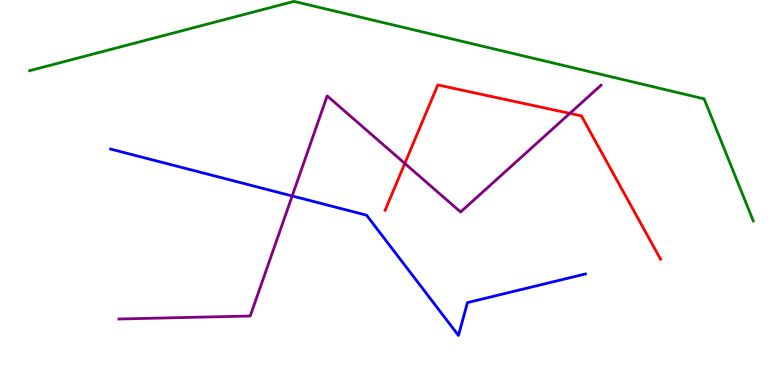[{'lines': ['blue', 'red'], 'intersections': []}, {'lines': ['green', 'red'], 'intersections': []}, {'lines': ['purple', 'red'], 'intersections': [{'x': 5.22, 'y': 5.75}, {'x': 7.35, 'y': 7.06}]}, {'lines': ['blue', 'green'], 'intersections': []}, {'lines': ['blue', 'purple'], 'intersections': [{'x': 3.77, 'y': 4.91}]}, {'lines': ['green', 'purple'], 'intersections': []}]